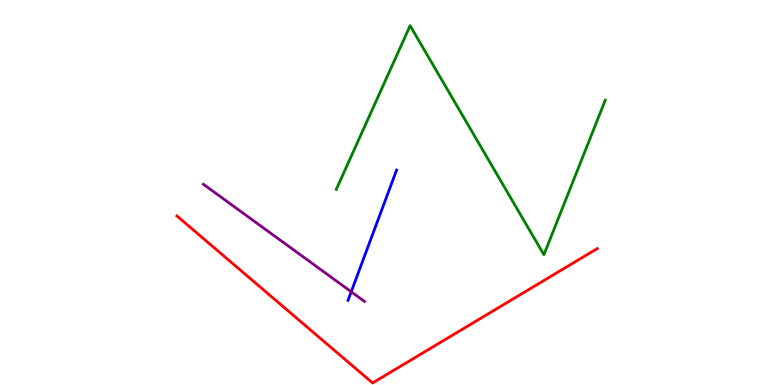[{'lines': ['blue', 'red'], 'intersections': []}, {'lines': ['green', 'red'], 'intersections': []}, {'lines': ['purple', 'red'], 'intersections': []}, {'lines': ['blue', 'green'], 'intersections': []}, {'lines': ['blue', 'purple'], 'intersections': [{'x': 4.53, 'y': 2.42}]}, {'lines': ['green', 'purple'], 'intersections': []}]